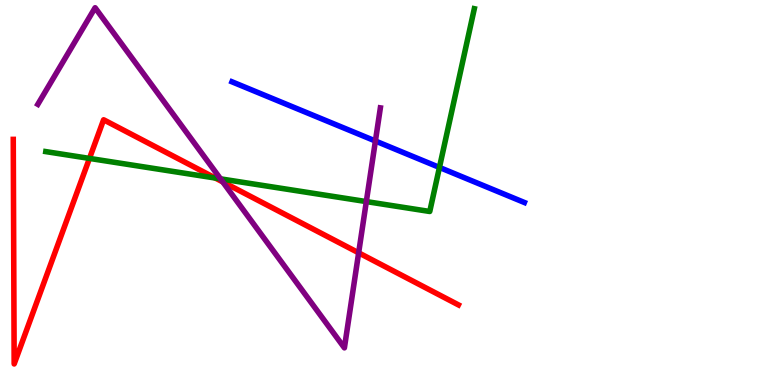[{'lines': ['blue', 'red'], 'intersections': []}, {'lines': ['green', 'red'], 'intersections': [{'x': 1.15, 'y': 5.89}, {'x': 2.78, 'y': 5.38}]}, {'lines': ['purple', 'red'], 'intersections': [{'x': 2.87, 'y': 5.27}, {'x': 4.63, 'y': 3.43}]}, {'lines': ['blue', 'green'], 'intersections': [{'x': 5.67, 'y': 5.65}]}, {'lines': ['blue', 'purple'], 'intersections': [{'x': 4.84, 'y': 6.34}]}, {'lines': ['green', 'purple'], 'intersections': [{'x': 2.85, 'y': 5.35}, {'x': 4.73, 'y': 4.76}]}]